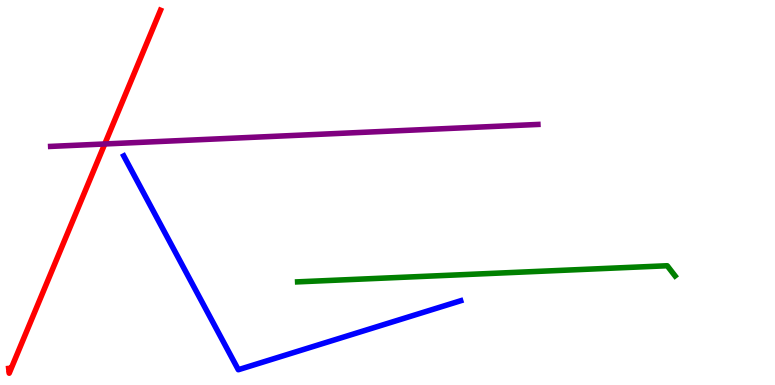[{'lines': ['blue', 'red'], 'intersections': []}, {'lines': ['green', 'red'], 'intersections': []}, {'lines': ['purple', 'red'], 'intersections': [{'x': 1.35, 'y': 6.26}]}, {'lines': ['blue', 'green'], 'intersections': []}, {'lines': ['blue', 'purple'], 'intersections': []}, {'lines': ['green', 'purple'], 'intersections': []}]